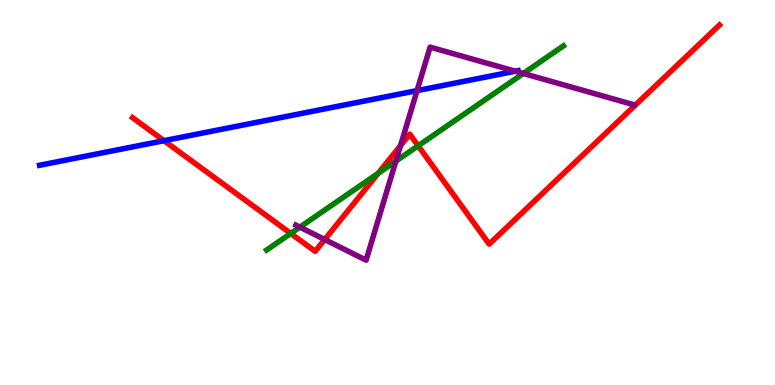[{'lines': ['blue', 'red'], 'intersections': [{'x': 2.12, 'y': 6.35}]}, {'lines': ['green', 'red'], 'intersections': [{'x': 3.75, 'y': 3.94}, {'x': 4.88, 'y': 5.5}, {'x': 5.4, 'y': 6.21}]}, {'lines': ['purple', 'red'], 'intersections': [{'x': 4.19, 'y': 3.78}, {'x': 5.17, 'y': 6.22}]}, {'lines': ['blue', 'green'], 'intersections': []}, {'lines': ['blue', 'purple'], 'intersections': [{'x': 5.38, 'y': 7.65}, {'x': 6.65, 'y': 8.15}]}, {'lines': ['green', 'purple'], 'intersections': [{'x': 3.87, 'y': 4.1}, {'x': 5.11, 'y': 5.81}, {'x': 6.75, 'y': 8.09}]}]